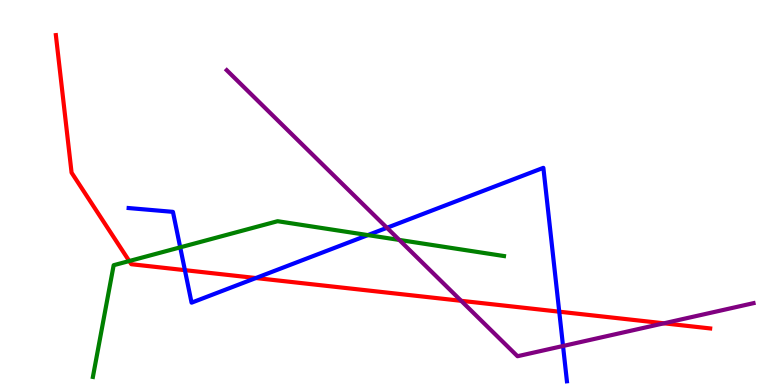[{'lines': ['blue', 'red'], 'intersections': [{'x': 2.39, 'y': 2.98}, {'x': 3.3, 'y': 2.78}, {'x': 7.22, 'y': 1.9}]}, {'lines': ['green', 'red'], 'intersections': [{'x': 1.67, 'y': 3.22}]}, {'lines': ['purple', 'red'], 'intersections': [{'x': 5.95, 'y': 2.19}, {'x': 8.57, 'y': 1.6}]}, {'lines': ['blue', 'green'], 'intersections': [{'x': 2.33, 'y': 3.58}, {'x': 4.75, 'y': 3.89}]}, {'lines': ['blue', 'purple'], 'intersections': [{'x': 4.99, 'y': 4.08}, {'x': 7.26, 'y': 1.01}]}, {'lines': ['green', 'purple'], 'intersections': [{'x': 5.15, 'y': 3.77}]}]